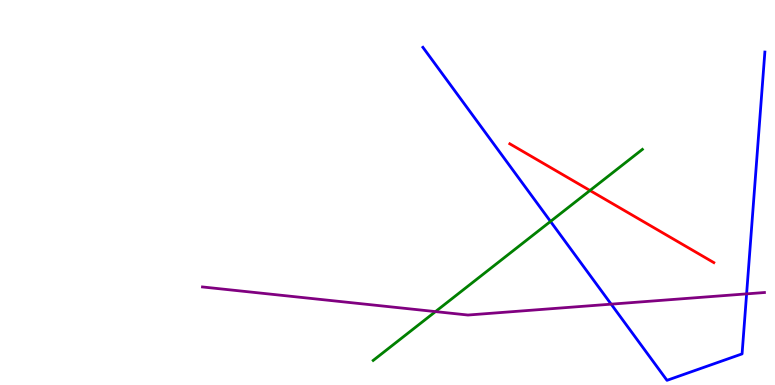[{'lines': ['blue', 'red'], 'intersections': []}, {'lines': ['green', 'red'], 'intersections': [{'x': 7.61, 'y': 5.05}]}, {'lines': ['purple', 'red'], 'intersections': []}, {'lines': ['blue', 'green'], 'intersections': [{'x': 7.1, 'y': 4.25}]}, {'lines': ['blue', 'purple'], 'intersections': [{'x': 7.89, 'y': 2.1}, {'x': 9.63, 'y': 2.37}]}, {'lines': ['green', 'purple'], 'intersections': [{'x': 5.62, 'y': 1.91}]}]